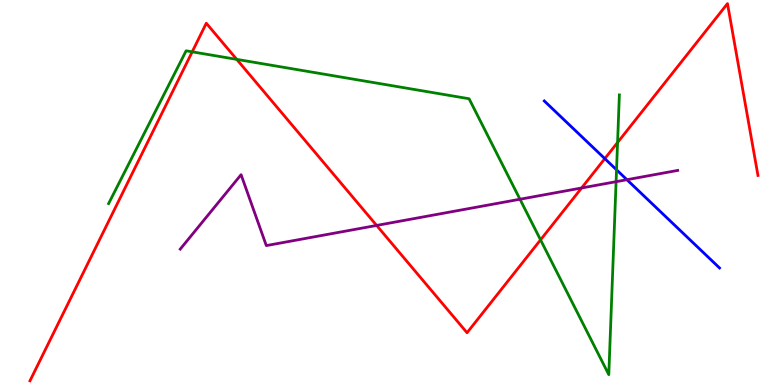[{'lines': ['blue', 'red'], 'intersections': [{'x': 7.8, 'y': 5.88}]}, {'lines': ['green', 'red'], 'intersections': [{'x': 2.48, 'y': 8.65}, {'x': 3.05, 'y': 8.46}, {'x': 6.97, 'y': 3.77}, {'x': 7.97, 'y': 6.3}]}, {'lines': ['purple', 'red'], 'intersections': [{'x': 4.86, 'y': 4.14}, {'x': 7.5, 'y': 5.12}]}, {'lines': ['blue', 'green'], 'intersections': [{'x': 7.96, 'y': 5.59}]}, {'lines': ['blue', 'purple'], 'intersections': [{'x': 8.09, 'y': 5.33}]}, {'lines': ['green', 'purple'], 'intersections': [{'x': 6.71, 'y': 4.82}, {'x': 7.95, 'y': 5.28}]}]